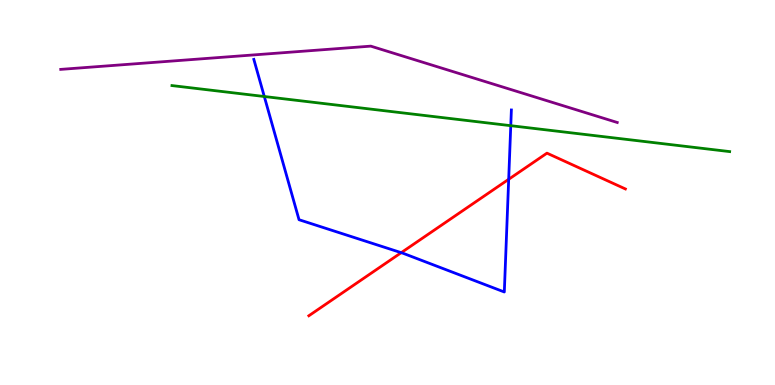[{'lines': ['blue', 'red'], 'intersections': [{'x': 5.18, 'y': 3.44}, {'x': 6.56, 'y': 5.34}]}, {'lines': ['green', 'red'], 'intersections': []}, {'lines': ['purple', 'red'], 'intersections': []}, {'lines': ['blue', 'green'], 'intersections': [{'x': 3.41, 'y': 7.49}, {'x': 6.59, 'y': 6.74}]}, {'lines': ['blue', 'purple'], 'intersections': []}, {'lines': ['green', 'purple'], 'intersections': []}]